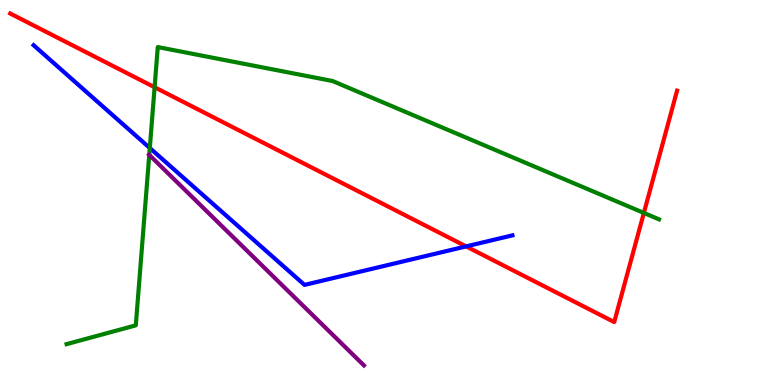[{'lines': ['blue', 'red'], 'intersections': [{'x': 6.01, 'y': 3.6}]}, {'lines': ['green', 'red'], 'intersections': [{'x': 1.99, 'y': 7.73}, {'x': 8.31, 'y': 4.47}]}, {'lines': ['purple', 'red'], 'intersections': []}, {'lines': ['blue', 'green'], 'intersections': [{'x': 1.93, 'y': 6.16}]}, {'lines': ['blue', 'purple'], 'intersections': []}, {'lines': ['green', 'purple'], 'intersections': [{'x': 1.93, 'y': 5.98}]}]